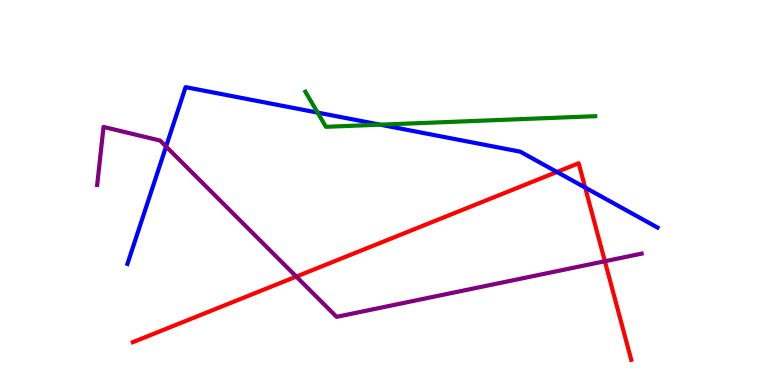[{'lines': ['blue', 'red'], 'intersections': [{'x': 7.19, 'y': 5.53}, {'x': 7.55, 'y': 5.13}]}, {'lines': ['green', 'red'], 'intersections': []}, {'lines': ['purple', 'red'], 'intersections': [{'x': 3.82, 'y': 2.82}, {'x': 7.8, 'y': 3.21}]}, {'lines': ['blue', 'green'], 'intersections': [{'x': 4.1, 'y': 7.08}, {'x': 4.91, 'y': 6.76}]}, {'lines': ['blue', 'purple'], 'intersections': [{'x': 2.14, 'y': 6.19}]}, {'lines': ['green', 'purple'], 'intersections': []}]